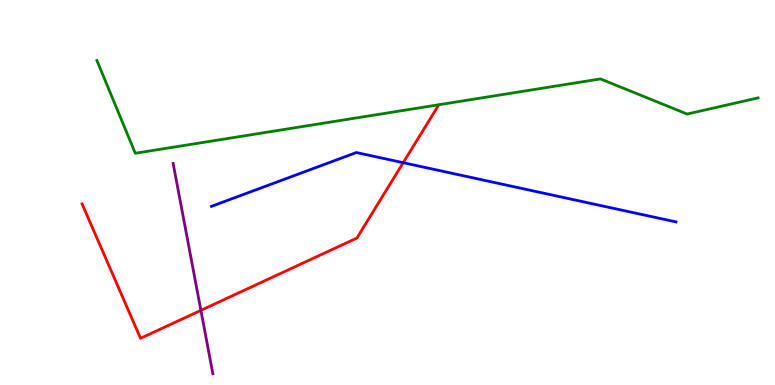[{'lines': ['blue', 'red'], 'intersections': [{'x': 5.2, 'y': 5.77}]}, {'lines': ['green', 'red'], 'intersections': []}, {'lines': ['purple', 'red'], 'intersections': [{'x': 2.59, 'y': 1.94}]}, {'lines': ['blue', 'green'], 'intersections': []}, {'lines': ['blue', 'purple'], 'intersections': []}, {'lines': ['green', 'purple'], 'intersections': []}]